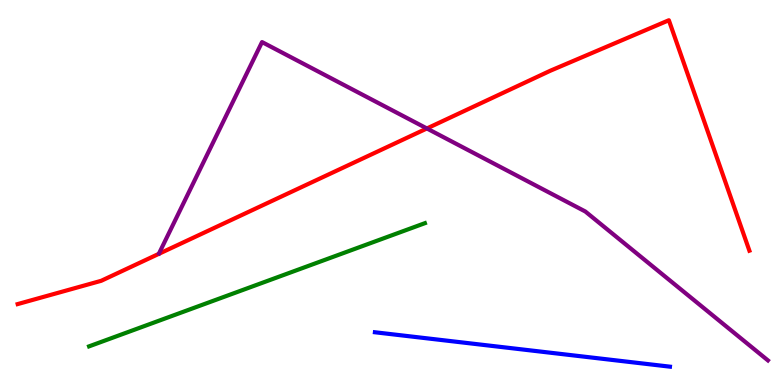[{'lines': ['blue', 'red'], 'intersections': []}, {'lines': ['green', 'red'], 'intersections': []}, {'lines': ['purple', 'red'], 'intersections': [{'x': 5.51, 'y': 6.66}]}, {'lines': ['blue', 'green'], 'intersections': []}, {'lines': ['blue', 'purple'], 'intersections': []}, {'lines': ['green', 'purple'], 'intersections': []}]